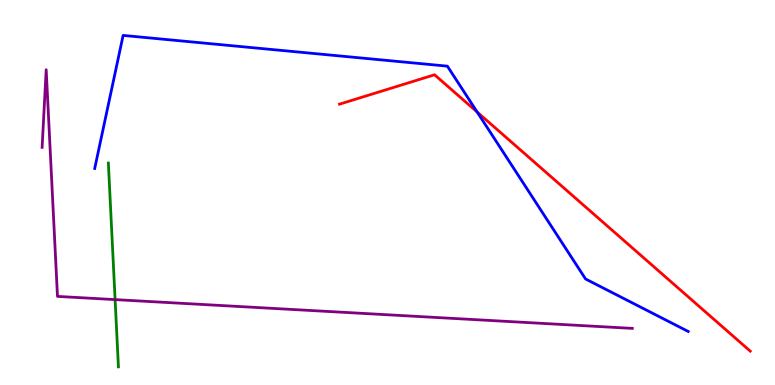[{'lines': ['blue', 'red'], 'intersections': [{'x': 6.16, 'y': 7.09}]}, {'lines': ['green', 'red'], 'intersections': []}, {'lines': ['purple', 'red'], 'intersections': []}, {'lines': ['blue', 'green'], 'intersections': []}, {'lines': ['blue', 'purple'], 'intersections': []}, {'lines': ['green', 'purple'], 'intersections': [{'x': 1.49, 'y': 2.22}]}]